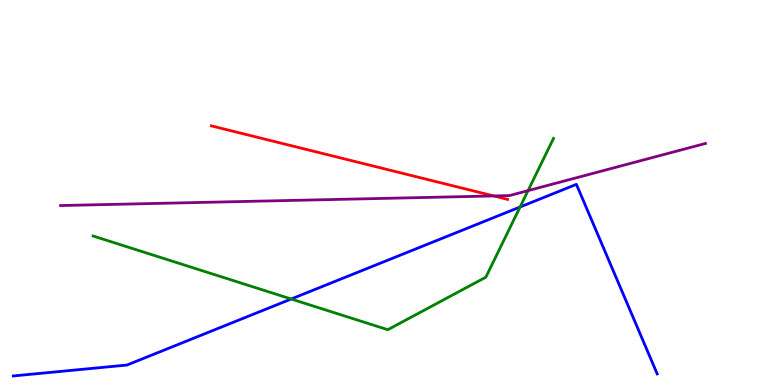[{'lines': ['blue', 'red'], 'intersections': []}, {'lines': ['green', 'red'], 'intersections': []}, {'lines': ['purple', 'red'], 'intersections': [{'x': 6.37, 'y': 4.91}]}, {'lines': ['blue', 'green'], 'intersections': [{'x': 3.76, 'y': 2.23}, {'x': 6.71, 'y': 4.62}]}, {'lines': ['blue', 'purple'], 'intersections': []}, {'lines': ['green', 'purple'], 'intersections': [{'x': 6.81, 'y': 5.05}]}]